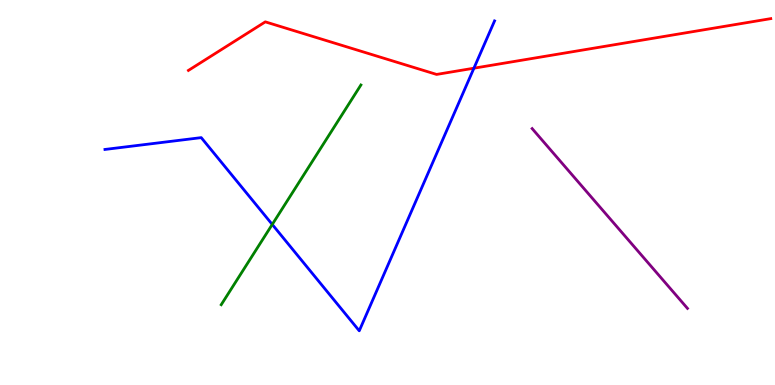[{'lines': ['blue', 'red'], 'intersections': [{'x': 6.12, 'y': 8.23}]}, {'lines': ['green', 'red'], 'intersections': []}, {'lines': ['purple', 'red'], 'intersections': []}, {'lines': ['blue', 'green'], 'intersections': [{'x': 3.51, 'y': 4.17}]}, {'lines': ['blue', 'purple'], 'intersections': []}, {'lines': ['green', 'purple'], 'intersections': []}]